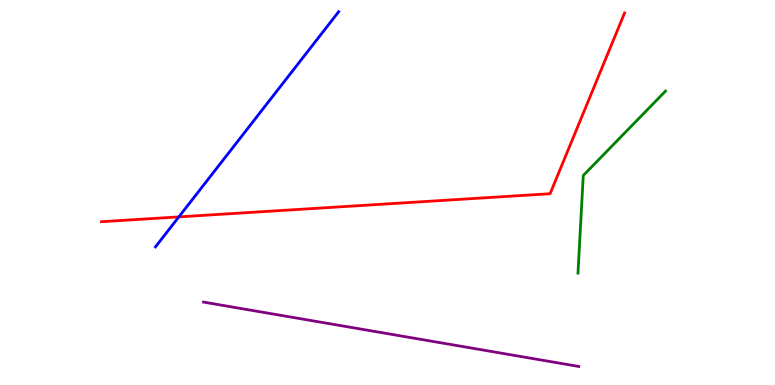[{'lines': ['blue', 'red'], 'intersections': [{'x': 2.31, 'y': 4.37}]}, {'lines': ['green', 'red'], 'intersections': []}, {'lines': ['purple', 'red'], 'intersections': []}, {'lines': ['blue', 'green'], 'intersections': []}, {'lines': ['blue', 'purple'], 'intersections': []}, {'lines': ['green', 'purple'], 'intersections': []}]